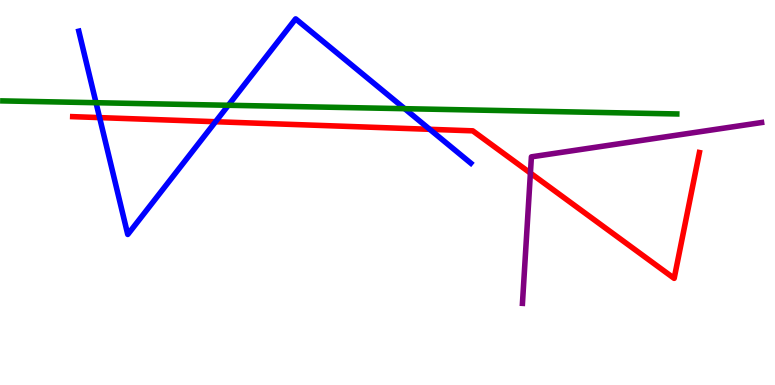[{'lines': ['blue', 'red'], 'intersections': [{'x': 1.29, 'y': 6.95}, {'x': 2.78, 'y': 6.84}, {'x': 5.54, 'y': 6.64}]}, {'lines': ['green', 'red'], 'intersections': []}, {'lines': ['purple', 'red'], 'intersections': [{'x': 6.84, 'y': 5.5}]}, {'lines': ['blue', 'green'], 'intersections': [{'x': 1.24, 'y': 7.33}, {'x': 2.95, 'y': 7.27}, {'x': 5.22, 'y': 7.18}]}, {'lines': ['blue', 'purple'], 'intersections': []}, {'lines': ['green', 'purple'], 'intersections': []}]